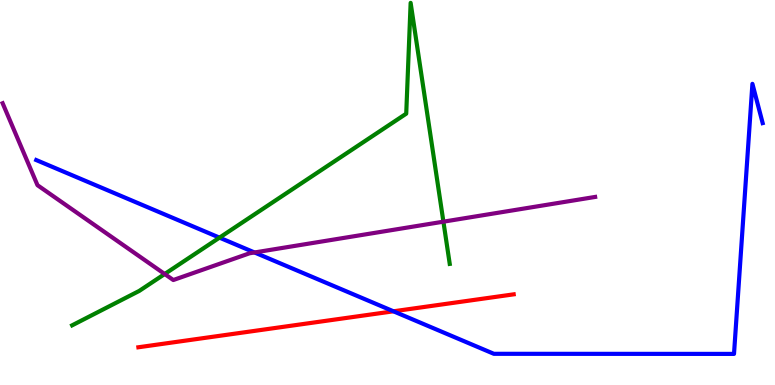[{'lines': ['blue', 'red'], 'intersections': [{'x': 5.08, 'y': 1.91}]}, {'lines': ['green', 'red'], 'intersections': []}, {'lines': ['purple', 'red'], 'intersections': []}, {'lines': ['blue', 'green'], 'intersections': [{'x': 2.83, 'y': 3.83}]}, {'lines': ['blue', 'purple'], 'intersections': [{'x': 3.28, 'y': 3.44}]}, {'lines': ['green', 'purple'], 'intersections': [{'x': 2.13, 'y': 2.88}, {'x': 5.72, 'y': 4.24}]}]